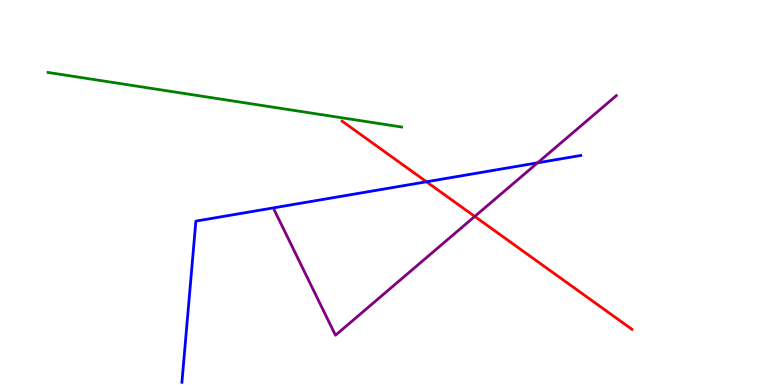[{'lines': ['blue', 'red'], 'intersections': [{'x': 5.5, 'y': 5.28}]}, {'lines': ['green', 'red'], 'intersections': []}, {'lines': ['purple', 'red'], 'intersections': [{'x': 6.13, 'y': 4.38}]}, {'lines': ['blue', 'green'], 'intersections': []}, {'lines': ['blue', 'purple'], 'intersections': [{'x': 6.94, 'y': 5.77}]}, {'lines': ['green', 'purple'], 'intersections': []}]